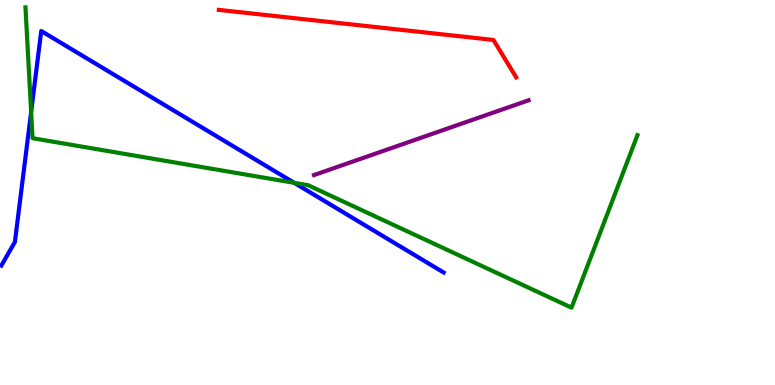[{'lines': ['blue', 'red'], 'intersections': []}, {'lines': ['green', 'red'], 'intersections': []}, {'lines': ['purple', 'red'], 'intersections': []}, {'lines': ['blue', 'green'], 'intersections': [{'x': 0.402, 'y': 7.09}, {'x': 3.8, 'y': 5.25}]}, {'lines': ['blue', 'purple'], 'intersections': []}, {'lines': ['green', 'purple'], 'intersections': []}]